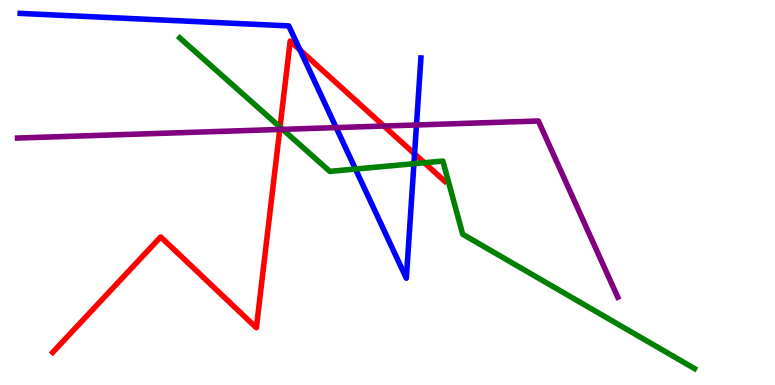[{'lines': ['blue', 'red'], 'intersections': [{'x': 3.87, 'y': 8.7}, {'x': 5.35, 'y': 6.0}]}, {'lines': ['green', 'red'], 'intersections': [{'x': 3.61, 'y': 6.7}, {'x': 5.48, 'y': 5.77}]}, {'lines': ['purple', 'red'], 'intersections': [{'x': 3.61, 'y': 6.64}, {'x': 4.95, 'y': 6.73}]}, {'lines': ['blue', 'green'], 'intersections': [{'x': 4.59, 'y': 5.61}, {'x': 5.34, 'y': 5.75}]}, {'lines': ['blue', 'purple'], 'intersections': [{'x': 4.34, 'y': 6.69}, {'x': 5.37, 'y': 6.75}]}, {'lines': ['green', 'purple'], 'intersections': [{'x': 3.65, 'y': 6.64}]}]